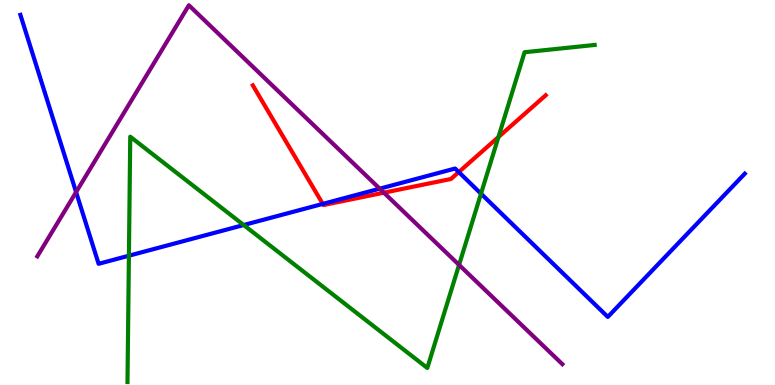[{'lines': ['blue', 'red'], 'intersections': [{'x': 4.16, 'y': 4.7}, {'x': 5.92, 'y': 5.53}]}, {'lines': ['green', 'red'], 'intersections': [{'x': 6.43, 'y': 6.44}]}, {'lines': ['purple', 'red'], 'intersections': [{'x': 4.95, 'y': 5.0}]}, {'lines': ['blue', 'green'], 'intersections': [{'x': 1.66, 'y': 3.36}, {'x': 3.14, 'y': 4.16}, {'x': 6.21, 'y': 4.97}]}, {'lines': ['blue', 'purple'], 'intersections': [{'x': 0.982, 'y': 5.01}, {'x': 4.9, 'y': 5.1}]}, {'lines': ['green', 'purple'], 'intersections': [{'x': 5.92, 'y': 3.12}]}]